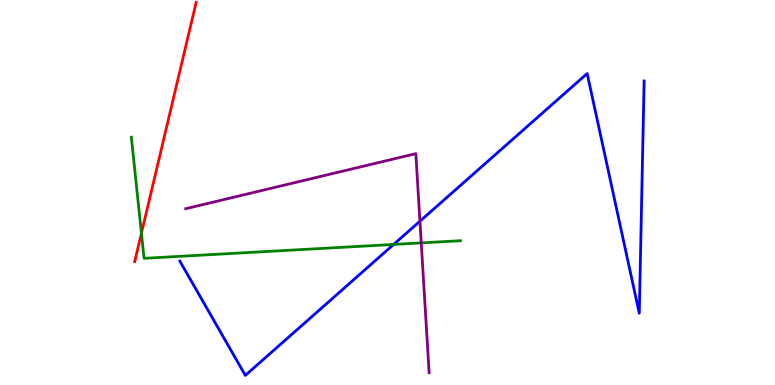[{'lines': ['blue', 'red'], 'intersections': []}, {'lines': ['green', 'red'], 'intersections': [{'x': 1.82, 'y': 3.94}]}, {'lines': ['purple', 'red'], 'intersections': []}, {'lines': ['blue', 'green'], 'intersections': [{'x': 5.08, 'y': 3.65}]}, {'lines': ['blue', 'purple'], 'intersections': [{'x': 5.42, 'y': 4.25}]}, {'lines': ['green', 'purple'], 'intersections': [{'x': 5.44, 'y': 3.69}]}]